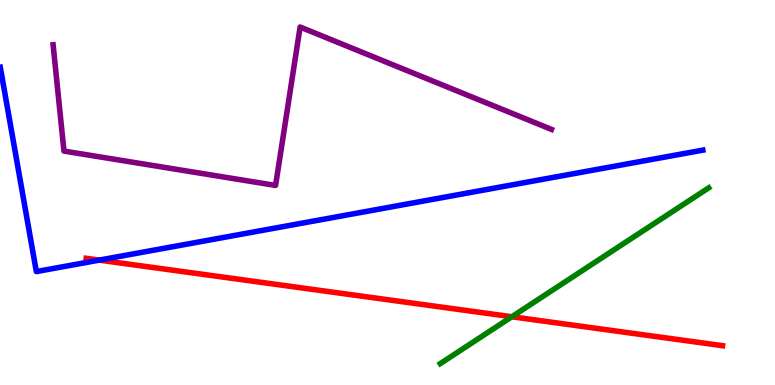[{'lines': ['blue', 'red'], 'intersections': [{'x': 1.28, 'y': 3.24}]}, {'lines': ['green', 'red'], 'intersections': [{'x': 6.6, 'y': 1.77}]}, {'lines': ['purple', 'red'], 'intersections': []}, {'lines': ['blue', 'green'], 'intersections': []}, {'lines': ['blue', 'purple'], 'intersections': []}, {'lines': ['green', 'purple'], 'intersections': []}]